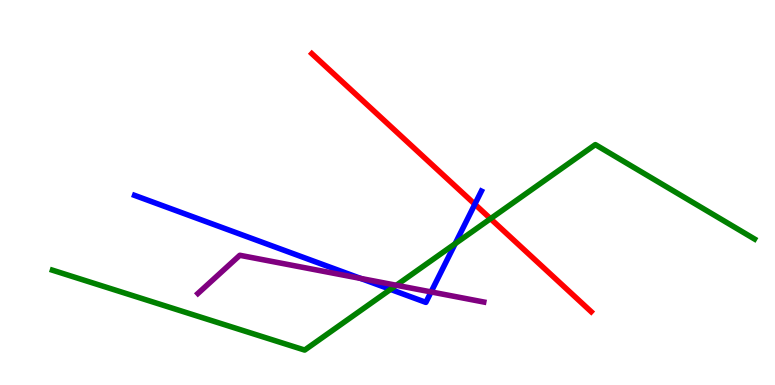[{'lines': ['blue', 'red'], 'intersections': [{'x': 6.13, 'y': 4.7}]}, {'lines': ['green', 'red'], 'intersections': [{'x': 6.33, 'y': 4.32}]}, {'lines': ['purple', 'red'], 'intersections': []}, {'lines': ['blue', 'green'], 'intersections': [{'x': 5.04, 'y': 2.48}, {'x': 5.87, 'y': 3.67}]}, {'lines': ['blue', 'purple'], 'intersections': [{'x': 4.65, 'y': 2.77}, {'x': 5.56, 'y': 2.42}]}, {'lines': ['green', 'purple'], 'intersections': [{'x': 5.11, 'y': 2.59}]}]